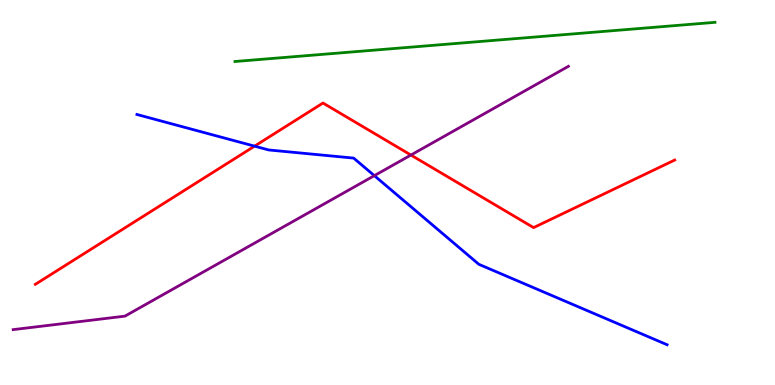[{'lines': ['blue', 'red'], 'intersections': [{'x': 3.28, 'y': 6.2}]}, {'lines': ['green', 'red'], 'intersections': []}, {'lines': ['purple', 'red'], 'intersections': [{'x': 5.3, 'y': 5.97}]}, {'lines': ['blue', 'green'], 'intersections': []}, {'lines': ['blue', 'purple'], 'intersections': [{'x': 4.83, 'y': 5.44}]}, {'lines': ['green', 'purple'], 'intersections': []}]